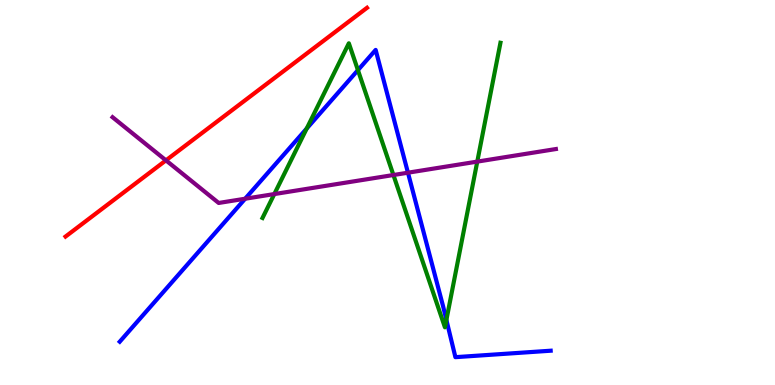[{'lines': ['blue', 'red'], 'intersections': []}, {'lines': ['green', 'red'], 'intersections': []}, {'lines': ['purple', 'red'], 'intersections': [{'x': 2.14, 'y': 5.83}]}, {'lines': ['blue', 'green'], 'intersections': [{'x': 3.96, 'y': 6.66}, {'x': 4.62, 'y': 8.18}, {'x': 5.76, 'y': 1.69}]}, {'lines': ['blue', 'purple'], 'intersections': [{'x': 3.16, 'y': 4.84}, {'x': 5.26, 'y': 5.51}]}, {'lines': ['green', 'purple'], 'intersections': [{'x': 3.54, 'y': 4.96}, {'x': 5.08, 'y': 5.45}, {'x': 6.16, 'y': 5.8}]}]